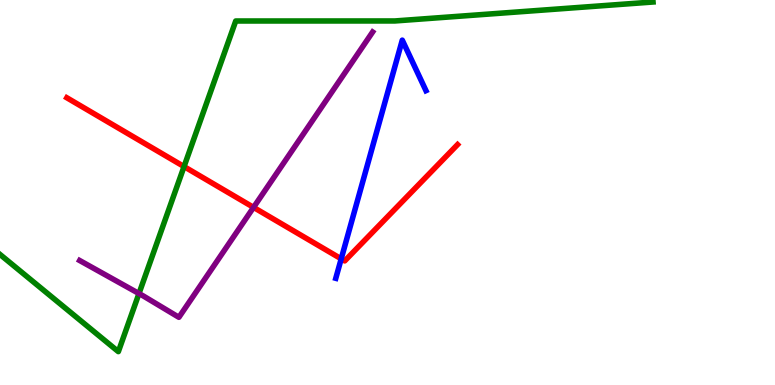[{'lines': ['blue', 'red'], 'intersections': [{'x': 4.4, 'y': 3.28}]}, {'lines': ['green', 'red'], 'intersections': [{'x': 2.37, 'y': 5.67}]}, {'lines': ['purple', 'red'], 'intersections': [{'x': 3.27, 'y': 4.61}]}, {'lines': ['blue', 'green'], 'intersections': []}, {'lines': ['blue', 'purple'], 'intersections': []}, {'lines': ['green', 'purple'], 'intersections': [{'x': 1.79, 'y': 2.38}]}]